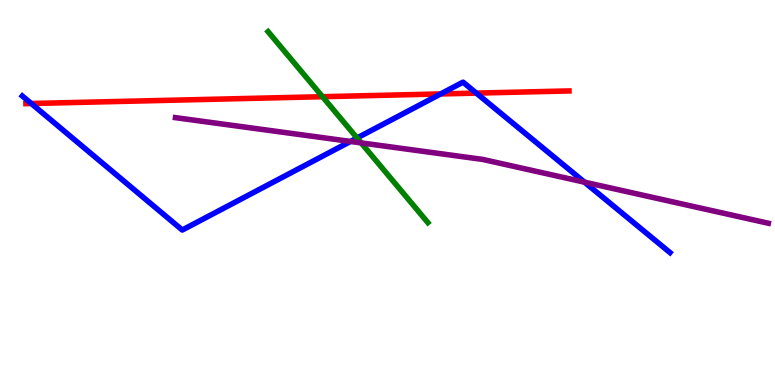[{'lines': ['blue', 'red'], 'intersections': [{'x': 0.403, 'y': 7.31}, {'x': 5.69, 'y': 7.56}, {'x': 6.15, 'y': 7.58}]}, {'lines': ['green', 'red'], 'intersections': [{'x': 4.16, 'y': 7.49}]}, {'lines': ['purple', 'red'], 'intersections': []}, {'lines': ['blue', 'green'], 'intersections': [{'x': 4.61, 'y': 6.42}]}, {'lines': ['blue', 'purple'], 'intersections': [{'x': 4.52, 'y': 6.33}, {'x': 7.54, 'y': 5.27}]}, {'lines': ['green', 'purple'], 'intersections': [{'x': 4.66, 'y': 6.29}]}]